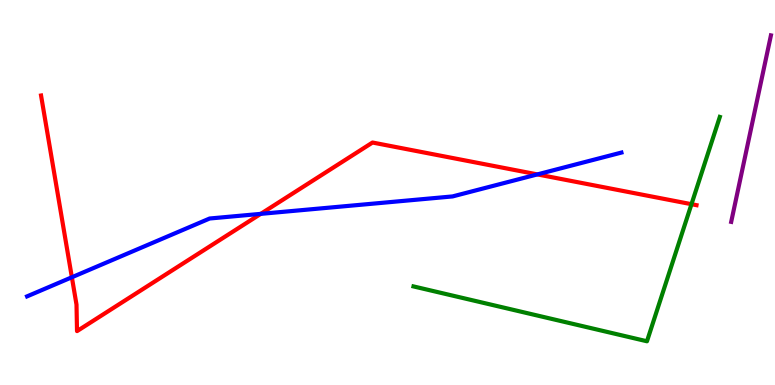[{'lines': ['blue', 'red'], 'intersections': [{'x': 0.927, 'y': 2.8}, {'x': 3.36, 'y': 4.45}, {'x': 6.93, 'y': 5.47}]}, {'lines': ['green', 'red'], 'intersections': [{'x': 8.92, 'y': 4.7}]}, {'lines': ['purple', 'red'], 'intersections': []}, {'lines': ['blue', 'green'], 'intersections': []}, {'lines': ['blue', 'purple'], 'intersections': []}, {'lines': ['green', 'purple'], 'intersections': []}]